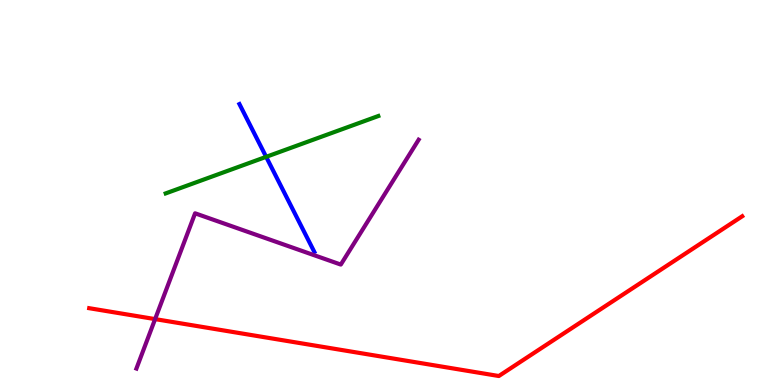[{'lines': ['blue', 'red'], 'intersections': []}, {'lines': ['green', 'red'], 'intersections': []}, {'lines': ['purple', 'red'], 'intersections': [{'x': 2.0, 'y': 1.71}]}, {'lines': ['blue', 'green'], 'intersections': [{'x': 3.43, 'y': 5.93}]}, {'lines': ['blue', 'purple'], 'intersections': []}, {'lines': ['green', 'purple'], 'intersections': []}]